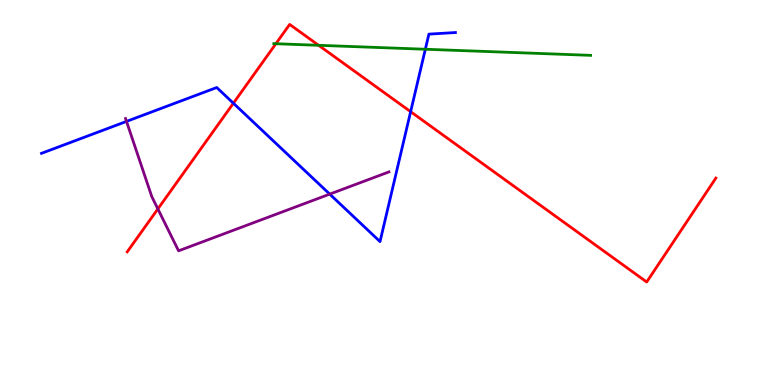[{'lines': ['blue', 'red'], 'intersections': [{'x': 3.01, 'y': 7.32}, {'x': 5.3, 'y': 7.1}]}, {'lines': ['green', 'red'], 'intersections': [{'x': 3.56, 'y': 8.86}, {'x': 4.11, 'y': 8.82}]}, {'lines': ['purple', 'red'], 'intersections': [{'x': 2.04, 'y': 4.57}]}, {'lines': ['blue', 'green'], 'intersections': [{'x': 5.49, 'y': 8.72}]}, {'lines': ['blue', 'purple'], 'intersections': [{'x': 1.63, 'y': 6.85}, {'x': 4.25, 'y': 4.96}]}, {'lines': ['green', 'purple'], 'intersections': []}]